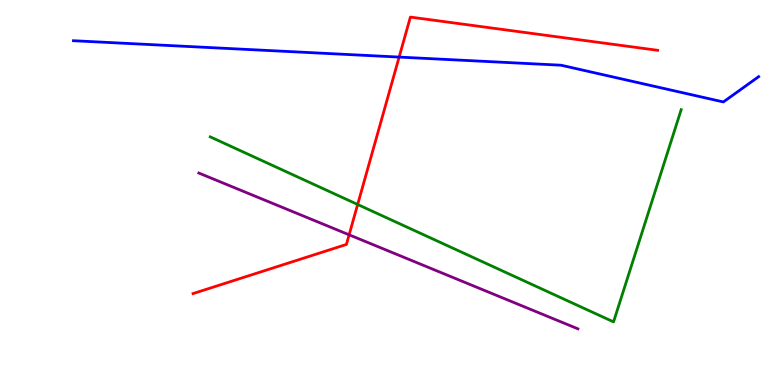[{'lines': ['blue', 'red'], 'intersections': [{'x': 5.15, 'y': 8.52}]}, {'lines': ['green', 'red'], 'intersections': [{'x': 4.61, 'y': 4.69}]}, {'lines': ['purple', 'red'], 'intersections': [{'x': 4.5, 'y': 3.9}]}, {'lines': ['blue', 'green'], 'intersections': []}, {'lines': ['blue', 'purple'], 'intersections': []}, {'lines': ['green', 'purple'], 'intersections': []}]